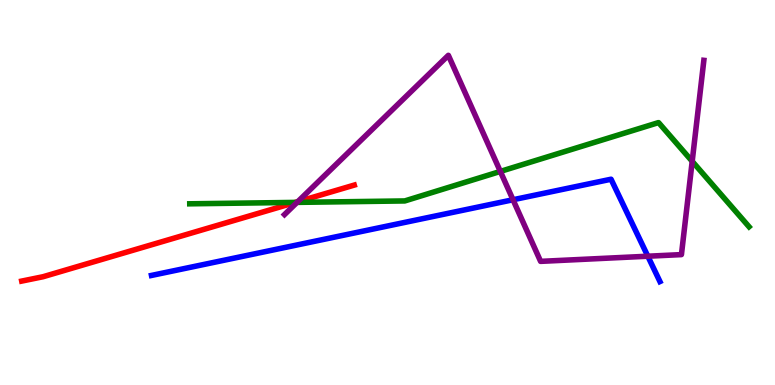[{'lines': ['blue', 'red'], 'intersections': []}, {'lines': ['green', 'red'], 'intersections': [{'x': 3.81, 'y': 4.74}]}, {'lines': ['purple', 'red'], 'intersections': [{'x': 3.84, 'y': 4.76}]}, {'lines': ['blue', 'green'], 'intersections': []}, {'lines': ['blue', 'purple'], 'intersections': [{'x': 6.62, 'y': 4.81}, {'x': 8.36, 'y': 3.35}]}, {'lines': ['green', 'purple'], 'intersections': [{'x': 3.83, 'y': 4.74}, {'x': 6.46, 'y': 5.55}, {'x': 8.93, 'y': 5.81}]}]